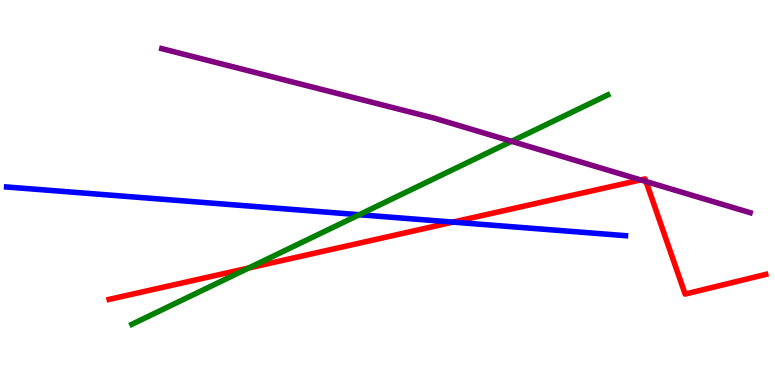[{'lines': ['blue', 'red'], 'intersections': [{'x': 5.84, 'y': 4.23}]}, {'lines': ['green', 'red'], 'intersections': [{'x': 3.21, 'y': 3.04}]}, {'lines': ['purple', 'red'], 'intersections': [{'x': 8.27, 'y': 5.33}, {'x': 8.34, 'y': 5.29}]}, {'lines': ['blue', 'green'], 'intersections': [{'x': 4.64, 'y': 4.42}]}, {'lines': ['blue', 'purple'], 'intersections': []}, {'lines': ['green', 'purple'], 'intersections': [{'x': 6.6, 'y': 6.33}]}]